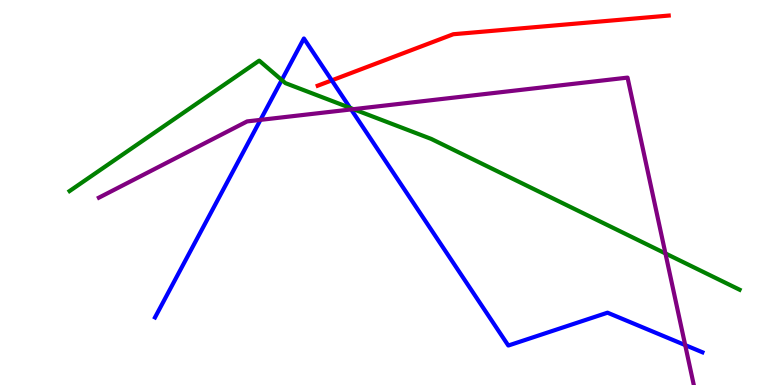[{'lines': ['blue', 'red'], 'intersections': [{'x': 4.28, 'y': 7.91}]}, {'lines': ['green', 'red'], 'intersections': []}, {'lines': ['purple', 'red'], 'intersections': []}, {'lines': ['blue', 'green'], 'intersections': [{'x': 3.64, 'y': 7.92}, {'x': 4.52, 'y': 7.2}]}, {'lines': ['blue', 'purple'], 'intersections': [{'x': 3.36, 'y': 6.89}, {'x': 4.53, 'y': 7.16}, {'x': 8.84, 'y': 1.04}]}, {'lines': ['green', 'purple'], 'intersections': [{'x': 4.56, 'y': 7.16}, {'x': 8.59, 'y': 3.42}]}]